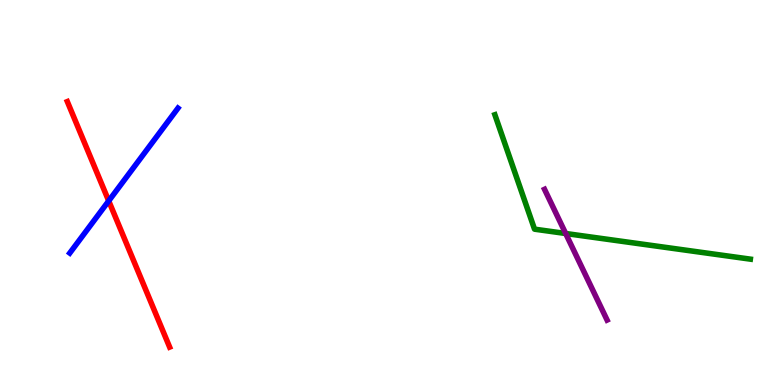[{'lines': ['blue', 'red'], 'intersections': [{'x': 1.4, 'y': 4.78}]}, {'lines': ['green', 'red'], 'intersections': []}, {'lines': ['purple', 'red'], 'intersections': []}, {'lines': ['blue', 'green'], 'intersections': []}, {'lines': ['blue', 'purple'], 'intersections': []}, {'lines': ['green', 'purple'], 'intersections': [{'x': 7.3, 'y': 3.94}]}]